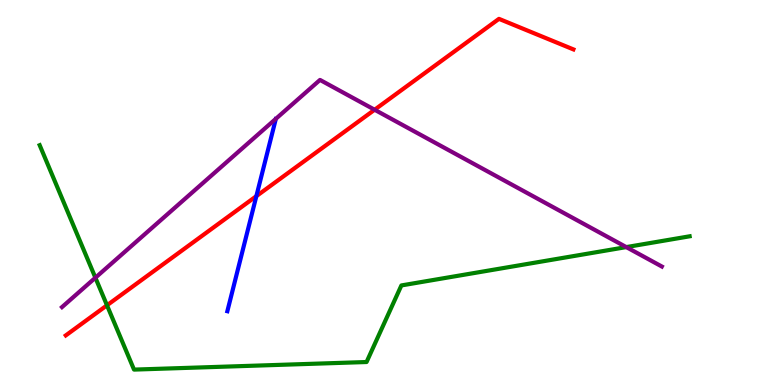[{'lines': ['blue', 'red'], 'intersections': [{'x': 3.31, 'y': 4.91}]}, {'lines': ['green', 'red'], 'intersections': [{'x': 1.38, 'y': 2.07}]}, {'lines': ['purple', 'red'], 'intersections': [{'x': 4.83, 'y': 7.15}]}, {'lines': ['blue', 'green'], 'intersections': []}, {'lines': ['blue', 'purple'], 'intersections': []}, {'lines': ['green', 'purple'], 'intersections': [{'x': 1.23, 'y': 2.79}, {'x': 8.08, 'y': 3.58}]}]